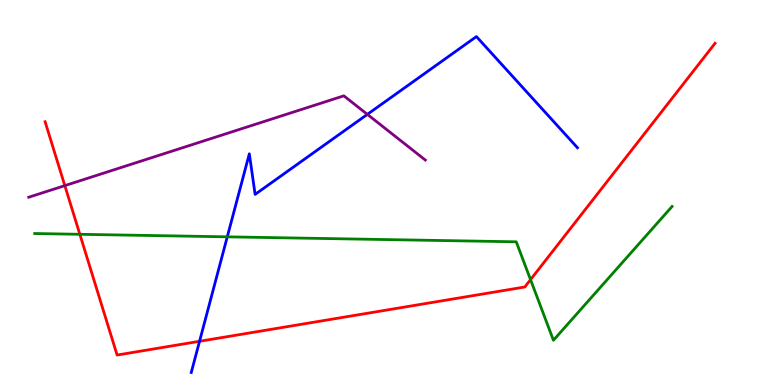[{'lines': ['blue', 'red'], 'intersections': [{'x': 2.57, 'y': 1.14}]}, {'lines': ['green', 'red'], 'intersections': [{'x': 1.03, 'y': 3.91}, {'x': 6.85, 'y': 2.74}]}, {'lines': ['purple', 'red'], 'intersections': [{'x': 0.836, 'y': 5.18}]}, {'lines': ['blue', 'green'], 'intersections': [{'x': 2.93, 'y': 3.85}]}, {'lines': ['blue', 'purple'], 'intersections': [{'x': 4.74, 'y': 7.03}]}, {'lines': ['green', 'purple'], 'intersections': []}]